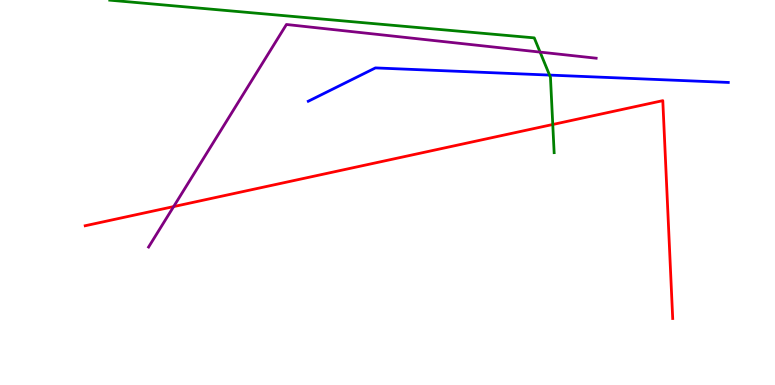[{'lines': ['blue', 'red'], 'intersections': []}, {'lines': ['green', 'red'], 'intersections': [{'x': 7.13, 'y': 6.77}]}, {'lines': ['purple', 'red'], 'intersections': [{'x': 2.24, 'y': 4.63}]}, {'lines': ['blue', 'green'], 'intersections': [{'x': 7.09, 'y': 8.05}]}, {'lines': ['blue', 'purple'], 'intersections': []}, {'lines': ['green', 'purple'], 'intersections': [{'x': 6.97, 'y': 8.65}]}]